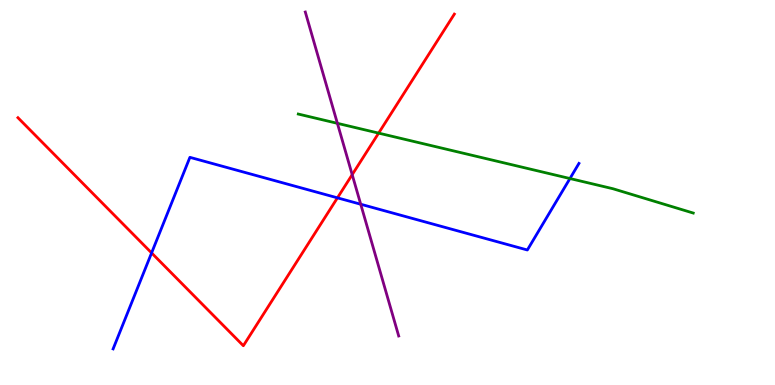[{'lines': ['blue', 'red'], 'intersections': [{'x': 1.96, 'y': 3.43}, {'x': 4.35, 'y': 4.86}]}, {'lines': ['green', 'red'], 'intersections': [{'x': 4.89, 'y': 6.54}]}, {'lines': ['purple', 'red'], 'intersections': [{'x': 4.54, 'y': 5.46}]}, {'lines': ['blue', 'green'], 'intersections': [{'x': 7.35, 'y': 5.36}]}, {'lines': ['blue', 'purple'], 'intersections': [{'x': 4.65, 'y': 4.7}]}, {'lines': ['green', 'purple'], 'intersections': [{'x': 4.35, 'y': 6.8}]}]